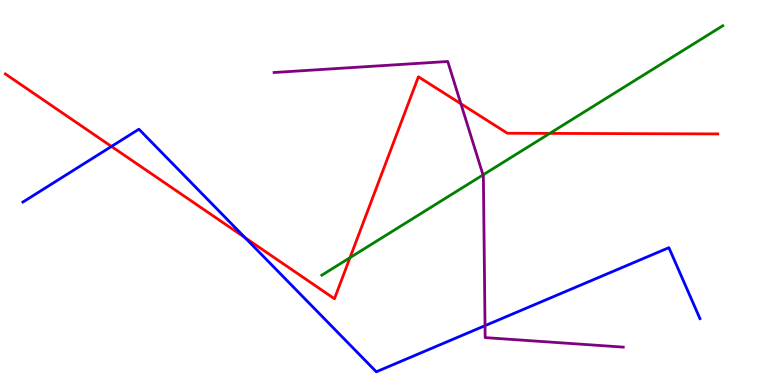[{'lines': ['blue', 'red'], 'intersections': [{'x': 1.44, 'y': 6.2}, {'x': 3.16, 'y': 3.83}]}, {'lines': ['green', 'red'], 'intersections': [{'x': 4.52, 'y': 3.31}, {'x': 7.09, 'y': 6.54}]}, {'lines': ['purple', 'red'], 'intersections': [{'x': 5.95, 'y': 7.31}]}, {'lines': ['blue', 'green'], 'intersections': []}, {'lines': ['blue', 'purple'], 'intersections': [{'x': 6.26, 'y': 1.54}]}, {'lines': ['green', 'purple'], 'intersections': [{'x': 6.23, 'y': 5.46}]}]